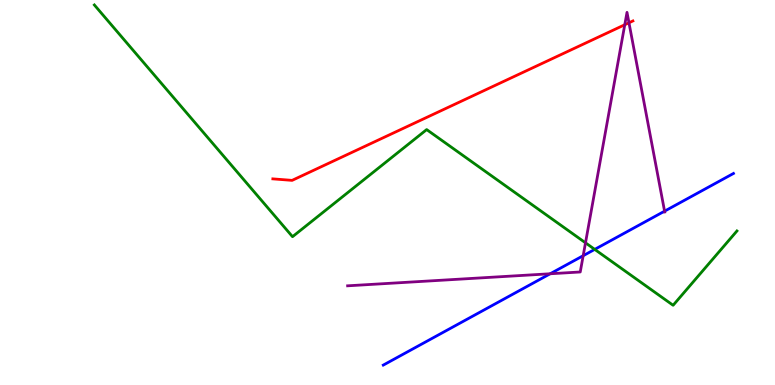[{'lines': ['blue', 'red'], 'intersections': []}, {'lines': ['green', 'red'], 'intersections': []}, {'lines': ['purple', 'red'], 'intersections': [{'x': 8.06, 'y': 9.36}, {'x': 8.12, 'y': 9.41}]}, {'lines': ['blue', 'green'], 'intersections': [{'x': 7.67, 'y': 3.52}]}, {'lines': ['blue', 'purple'], 'intersections': [{'x': 7.1, 'y': 2.89}, {'x': 7.52, 'y': 3.36}, {'x': 8.58, 'y': 4.52}]}, {'lines': ['green', 'purple'], 'intersections': [{'x': 7.55, 'y': 3.69}]}]